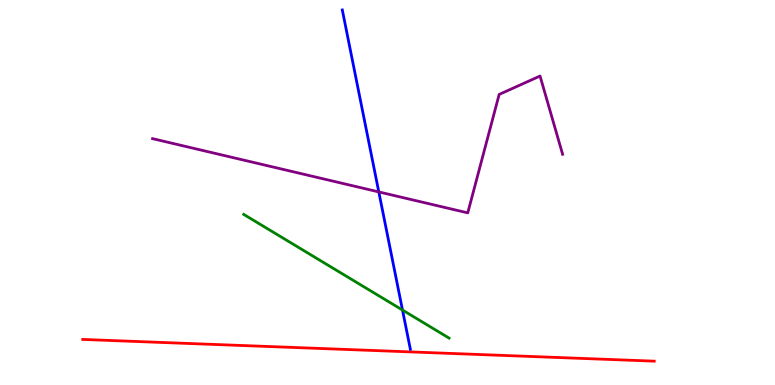[{'lines': ['blue', 'red'], 'intersections': []}, {'lines': ['green', 'red'], 'intersections': []}, {'lines': ['purple', 'red'], 'intersections': []}, {'lines': ['blue', 'green'], 'intersections': [{'x': 5.19, 'y': 1.95}]}, {'lines': ['blue', 'purple'], 'intersections': [{'x': 4.89, 'y': 5.02}]}, {'lines': ['green', 'purple'], 'intersections': []}]